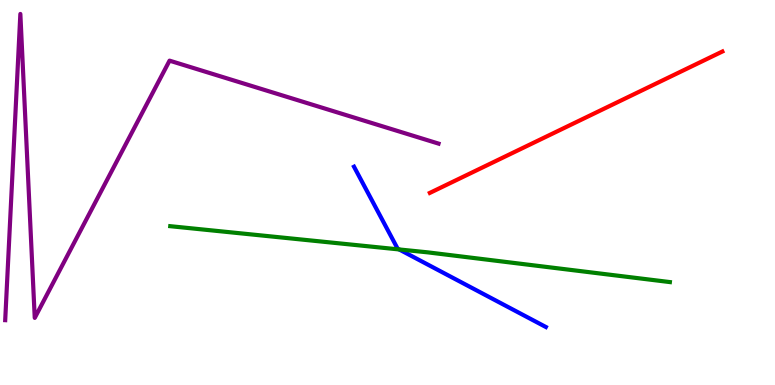[{'lines': ['blue', 'red'], 'intersections': []}, {'lines': ['green', 'red'], 'intersections': []}, {'lines': ['purple', 'red'], 'intersections': []}, {'lines': ['blue', 'green'], 'intersections': [{'x': 5.15, 'y': 3.52}]}, {'lines': ['blue', 'purple'], 'intersections': []}, {'lines': ['green', 'purple'], 'intersections': []}]